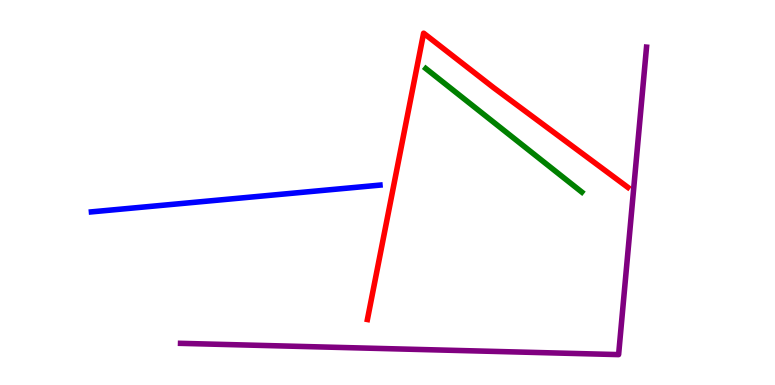[{'lines': ['blue', 'red'], 'intersections': []}, {'lines': ['green', 'red'], 'intersections': []}, {'lines': ['purple', 'red'], 'intersections': []}, {'lines': ['blue', 'green'], 'intersections': []}, {'lines': ['blue', 'purple'], 'intersections': []}, {'lines': ['green', 'purple'], 'intersections': []}]